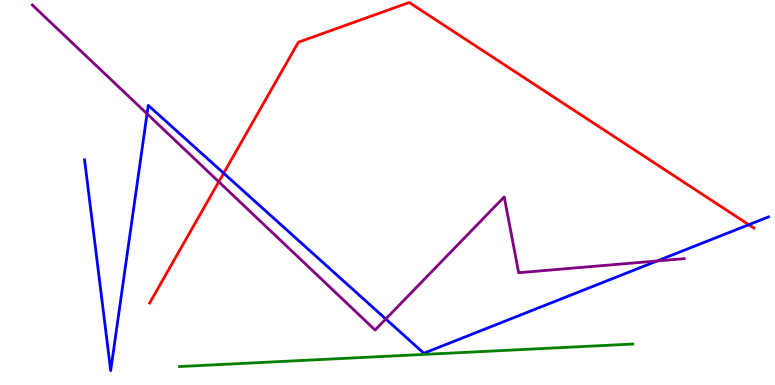[{'lines': ['blue', 'red'], 'intersections': [{'x': 2.89, 'y': 5.5}, {'x': 9.66, 'y': 4.16}]}, {'lines': ['green', 'red'], 'intersections': []}, {'lines': ['purple', 'red'], 'intersections': [{'x': 2.82, 'y': 5.28}]}, {'lines': ['blue', 'green'], 'intersections': []}, {'lines': ['blue', 'purple'], 'intersections': [{'x': 1.9, 'y': 7.04}, {'x': 4.98, 'y': 1.71}, {'x': 8.48, 'y': 3.22}]}, {'lines': ['green', 'purple'], 'intersections': []}]